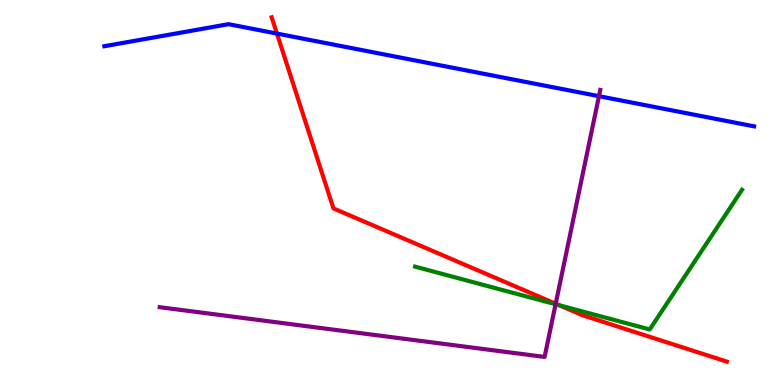[{'lines': ['blue', 'red'], 'intersections': [{'x': 3.57, 'y': 9.13}]}, {'lines': ['green', 'red'], 'intersections': [{'x': 7.21, 'y': 2.07}]}, {'lines': ['purple', 'red'], 'intersections': [{'x': 7.17, 'y': 2.11}]}, {'lines': ['blue', 'green'], 'intersections': []}, {'lines': ['blue', 'purple'], 'intersections': [{'x': 7.73, 'y': 7.5}]}, {'lines': ['green', 'purple'], 'intersections': [{'x': 7.17, 'y': 2.1}]}]